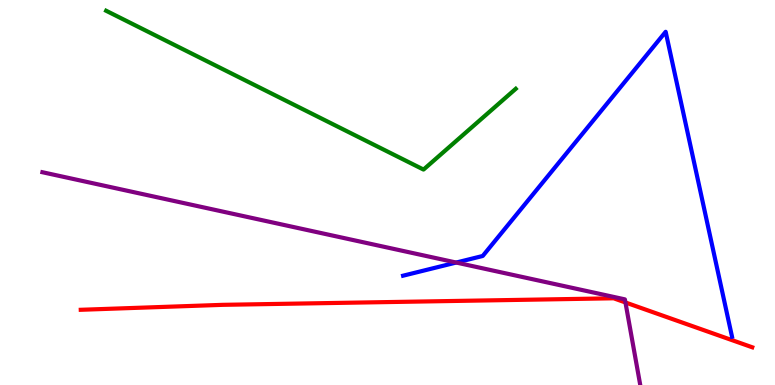[{'lines': ['blue', 'red'], 'intersections': []}, {'lines': ['green', 'red'], 'intersections': []}, {'lines': ['purple', 'red'], 'intersections': [{'x': 8.07, 'y': 2.14}]}, {'lines': ['blue', 'green'], 'intersections': []}, {'lines': ['blue', 'purple'], 'intersections': [{'x': 5.89, 'y': 3.18}]}, {'lines': ['green', 'purple'], 'intersections': []}]